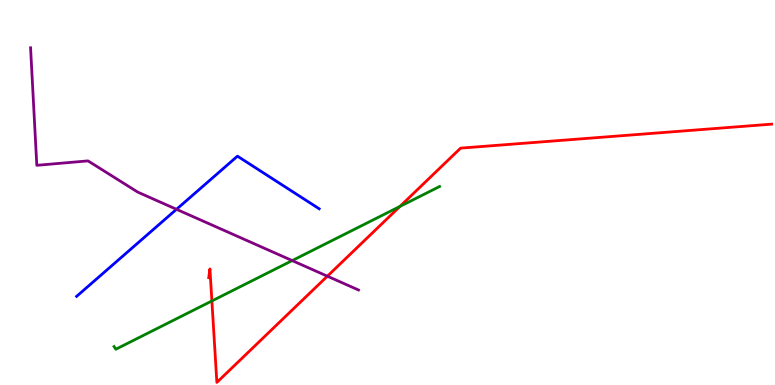[{'lines': ['blue', 'red'], 'intersections': []}, {'lines': ['green', 'red'], 'intersections': [{'x': 2.73, 'y': 2.18}, {'x': 5.16, 'y': 4.64}]}, {'lines': ['purple', 'red'], 'intersections': [{'x': 4.22, 'y': 2.83}]}, {'lines': ['blue', 'green'], 'intersections': []}, {'lines': ['blue', 'purple'], 'intersections': [{'x': 2.28, 'y': 4.56}]}, {'lines': ['green', 'purple'], 'intersections': [{'x': 3.77, 'y': 3.23}]}]